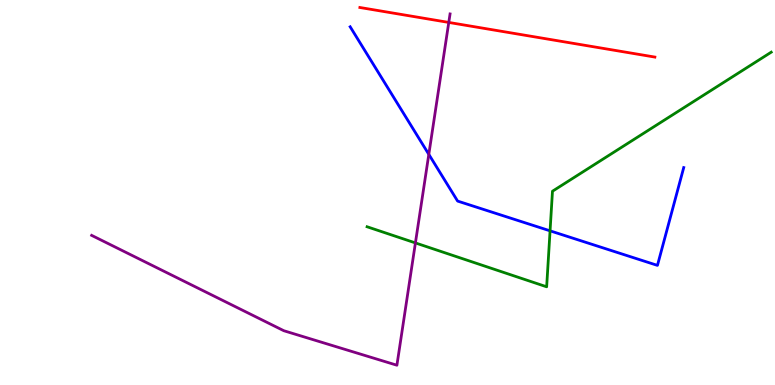[{'lines': ['blue', 'red'], 'intersections': []}, {'lines': ['green', 'red'], 'intersections': []}, {'lines': ['purple', 'red'], 'intersections': [{'x': 5.79, 'y': 9.42}]}, {'lines': ['blue', 'green'], 'intersections': [{'x': 7.1, 'y': 4.0}]}, {'lines': ['blue', 'purple'], 'intersections': [{'x': 5.53, 'y': 5.99}]}, {'lines': ['green', 'purple'], 'intersections': [{'x': 5.36, 'y': 3.69}]}]